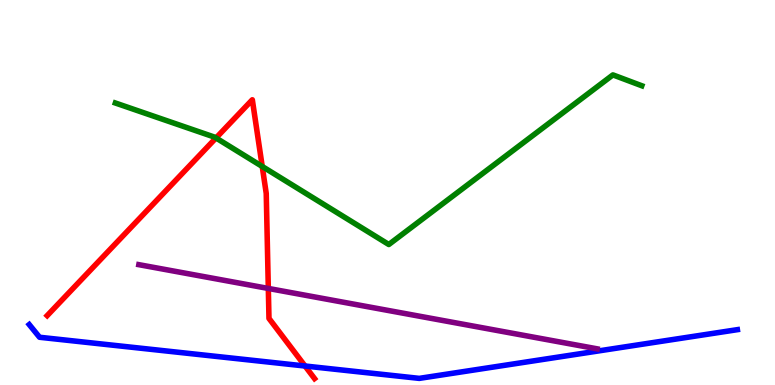[{'lines': ['blue', 'red'], 'intersections': [{'x': 3.94, 'y': 0.493}]}, {'lines': ['green', 'red'], 'intersections': [{'x': 2.79, 'y': 6.42}, {'x': 3.38, 'y': 5.68}]}, {'lines': ['purple', 'red'], 'intersections': [{'x': 3.46, 'y': 2.51}]}, {'lines': ['blue', 'green'], 'intersections': []}, {'lines': ['blue', 'purple'], 'intersections': []}, {'lines': ['green', 'purple'], 'intersections': []}]